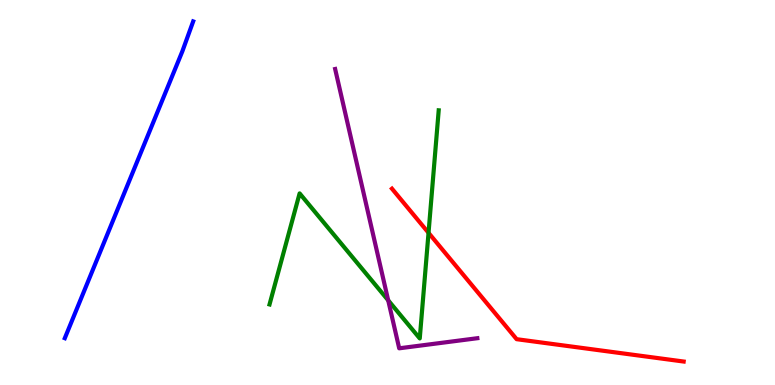[{'lines': ['blue', 'red'], 'intersections': []}, {'lines': ['green', 'red'], 'intersections': [{'x': 5.53, 'y': 3.95}]}, {'lines': ['purple', 'red'], 'intersections': []}, {'lines': ['blue', 'green'], 'intersections': []}, {'lines': ['blue', 'purple'], 'intersections': []}, {'lines': ['green', 'purple'], 'intersections': [{'x': 5.01, 'y': 2.2}]}]